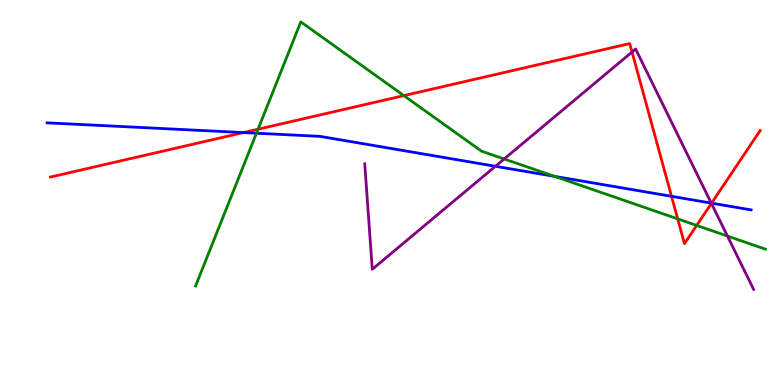[{'lines': ['blue', 'red'], 'intersections': [{'x': 3.14, 'y': 6.56}, {'x': 8.66, 'y': 4.9}, {'x': 9.18, 'y': 4.72}]}, {'lines': ['green', 'red'], 'intersections': [{'x': 3.33, 'y': 6.64}, {'x': 5.21, 'y': 7.52}, {'x': 8.74, 'y': 4.31}, {'x': 8.99, 'y': 4.14}]}, {'lines': ['purple', 'red'], 'intersections': [{'x': 8.16, 'y': 8.65}, {'x': 9.18, 'y': 4.72}]}, {'lines': ['blue', 'green'], 'intersections': [{'x': 3.31, 'y': 6.54}, {'x': 7.15, 'y': 5.42}]}, {'lines': ['blue', 'purple'], 'intersections': [{'x': 6.39, 'y': 5.68}, {'x': 9.18, 'y': 4.72}]}, {'lines': ['green', 'purple'], 'intersections': [{'x': 6.51, 'y': 5.87}, {'x': 9.39, 'y': 3.87}]}]